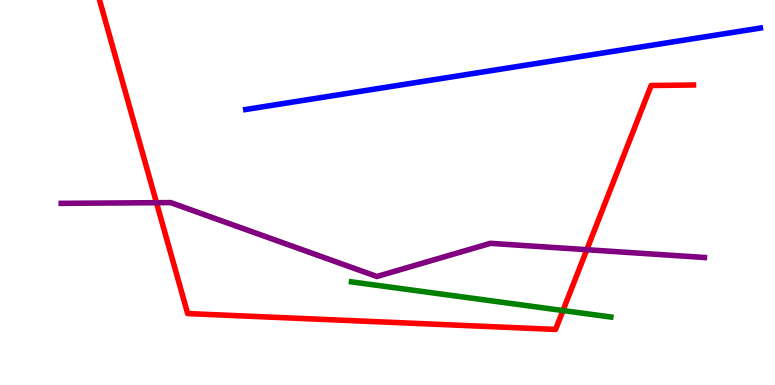[{'lines': ['blue', 'red'], 'intersections': []}, {'lines': ['green', 'red'], 'intersections': [{'x': 7.26, 'y': 1.93}]}, {'lines': ['purple', 'red'], 'intersections': [{'x': 2.02, 'y': 4.74}, {'x': 7.57, 'y': 3.51}]}, {'lines': ['blue', 'green'], 'intersections': []}, {'lines': ['blue', 'purple'], 'intersections': []}, {'lines': ['green', 'purple'], 'intersections': []}]